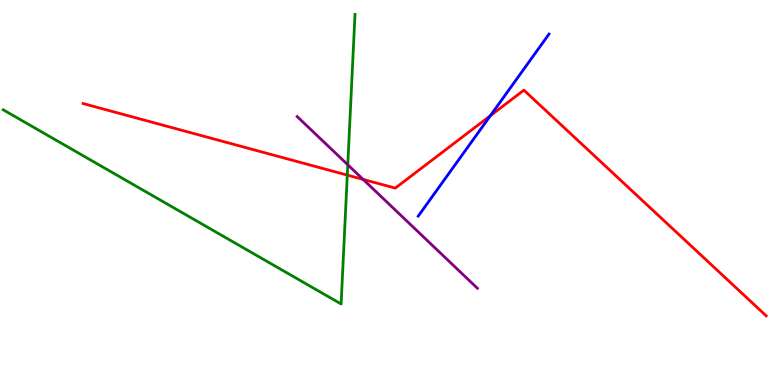[{'lines': ['blue', 'red'], 'intersections': [{'x': 6.33, 'y': 6.99}]}, {'lines': ['green', 'red'], 'intersections': [{'x': 4.48, 'y': 5.45}]}, {'lines': ['purple', 'red'], 'intersections': [{'x': 4.69, 'y': 5.34}]}, {'lines': ['blue', 'green'], 'intersections': []}, {'lines': ['blue', 'purple'], 'intersections': []}, {'lines': ['green', 'purple'], 'intersections': [{'x': 4.49, 'y': 5.72}]}]